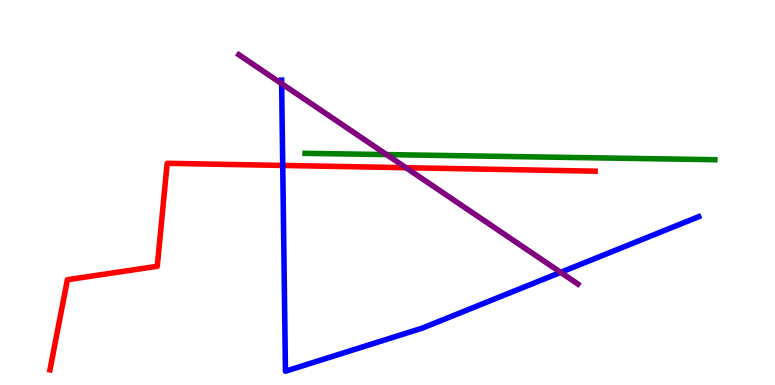[{'lines': ['blue', 'red'], 'intersections': [{'x': 3.65, 'y': 5.7}]}, {'lines': ['green', 'red'], 'intersections': []}, {'lines': ['purple', 'red'], 'intersections': [{'x': 5.24, 'y': 5.64}]}, {'lines': ['blue', 'green'], 'intersections': []}, {'lines': ['blue', 'purple'], 'intersections': [{'x': 3.63, 'y': 7.83}, {'x': 7.23, 'y': 2.93}]}, {'lines': ['green', 'purple'], 'intersections': [{'x': 4.99, 'y': 5.98}]}]